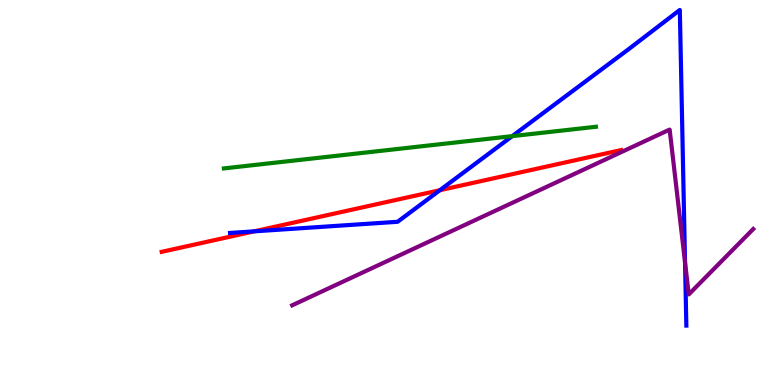[{'lines': ['blue', 'red'], 'intersections': [{'x': 3.28, 'y': 3.99}, {'x': 5.68, 'y': 5.06}]}, {'lines': ['green', 'red'], 'intersections': []}, {'lines': ['purple', 'red'], 'intersections': []}, {'lines': ['blue', 'green'], 'intersections': [{'x': 6.61, 'y': 6.46}]}, {'lines': ['blue', 'purple'], 'intersections': [{'x': 8.84, 'y': 3.19}]}, {'lines': ['green', 'purple'], 'intersections': []}]